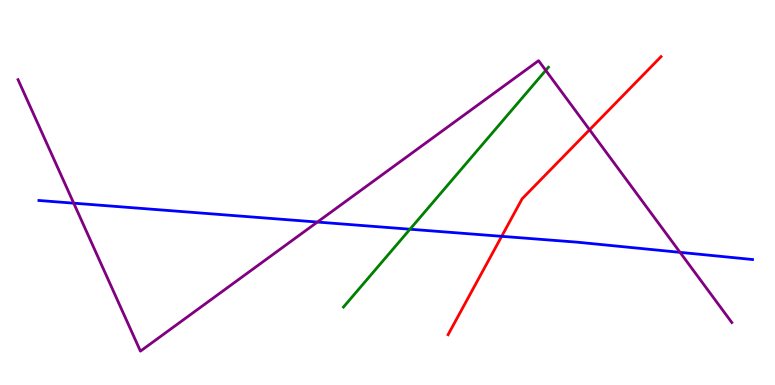[{'lines': ['blue', 'red'], 'intersections': [{'x': 6.47, 'y': 3.86}]}, {'lines': ['green', 'red'], 'intersections': []}, {'lines': ['purple', 'red'], 'intersections': [{'x': 7.61, 'y': 6.63}]}, {'lines': ['blue', 'green'], 'intersections': [{'x': 5.29, 'y': 4.05}]}, {'lines': ['blue', 'purple'], 'intersections': [{'x': 0.951, 'y': 4.72}, {'x': 4.1, 'y': 4.23}, {'x': 8.77, 'y': 3.45}]}, {'lines': ['green', 'purple'], 'intersections': [{'x': 7.04, 'y': 8.17}]}]